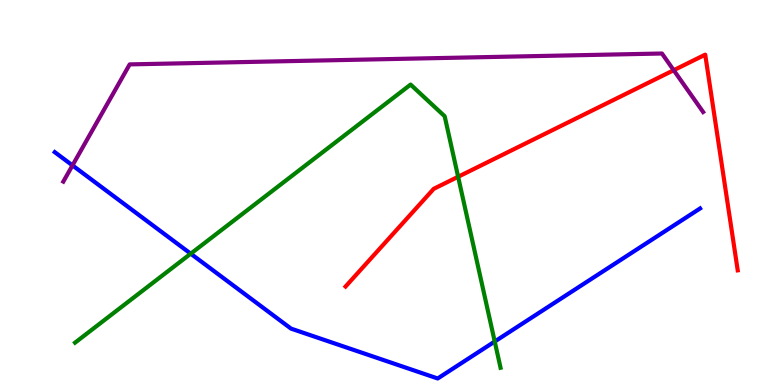[{'lines': ['blue', 'red'], 'intersections': []}, {'lines': ['green', 'red'], 'intersections': [{'x': 5.91, 'y': 5.41}]}, {'lines': ['purple', 'red'], 'intersections': [{'x': 8.69, 'y': 8.18}]}, {'lines': ['blue', 'green'], 'intersections': [{'x': 2.46, 'y': 3.41}, {'x': 6.38, 'y': 1.13}]}, {'lines': ['blue', 'purple'], 'intersections': [{'x': 0.935, 'y': 5.7}]}, {'lines': ['green', 'purple'], 'intersections': []}]